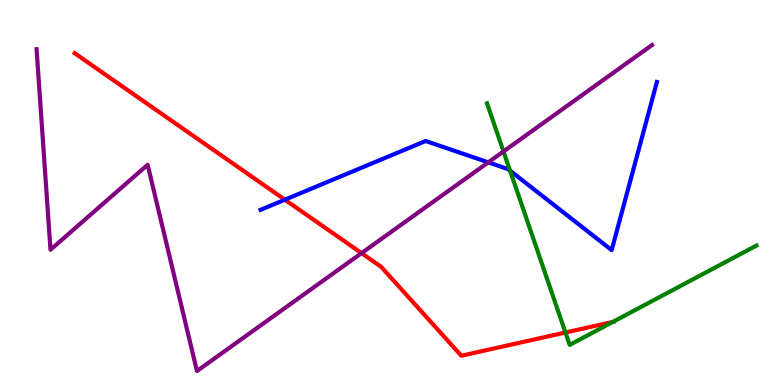[{'lines': ['blue', 'red'], 'intersections': [{'x': 3.68, 'y': 4.81}]}, {'lines': ['green', 'red'], 'intersections': [{'x': 7.3, 'y': 1.36}, {'x': 7.91, 'y': 1.64}]}, {'lines': ['purple', 'red'], 'intersections': [{'x': 4.67, 'y': 3.43}]}, {'lines': ['blue', 'green'], 'intersections': [{'x': 6.58, 'y': 5.57}]}, {'lines': ['blue', 'purple'], 'intersections': [{'x': 6.3, 'y': 5.78}]}, {'lines': ['green', 'purple'], 'intersections': [{'x': 6.5, 'y': 6.07}]}]